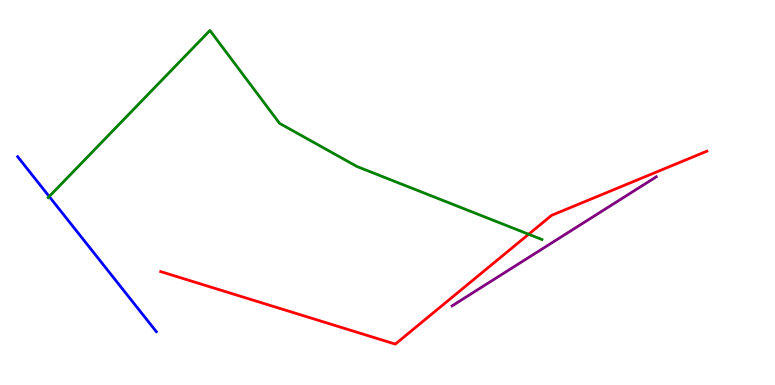[{'lines': ['blue', 'red'], 'intersections': []}, {'lines': ['green', 'red'], 'intersections': [{'x': 6.82, 'y': 3.92}]}, {'lines': ['purple', 'red'], 'intersections': []}, {'lines': ['blue', 'green'], 'intersections': [{'x': 0.635, 'y': 4.9}]}, {'lines': ['blue', 'purple'], 'intersections': []}, {'lines': ['green', 'purple'], 'intersections': []}]